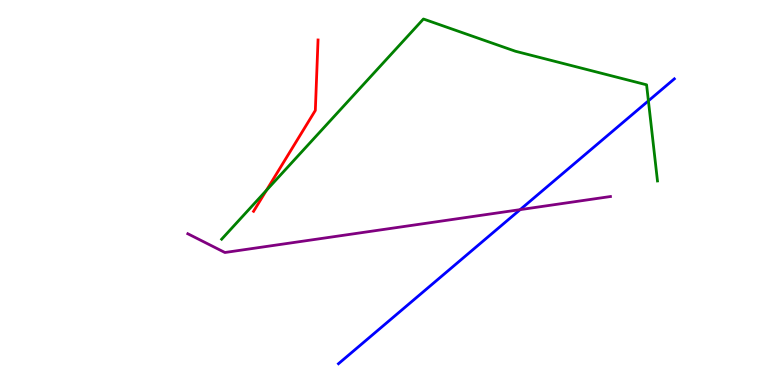[{'lines': ['blue', 'red'], 'intersections': []}, {'lines': ['green', 'red'], 'intersections': [{'x': 3.44, 'y': 5.05}]}, {'lines': ['purple', 'red'], 'intersections': []}, {'lines': ['blue', 'green'], 'intersections': [{'x': 8.37, 'y': 7.38}]}, {'lines': ['blue', 'purple'], 'intersections': [{'x': 6.71, 'y': 4.55}]}, {'lines': ['green', 'purple'], 'intersections': []}]